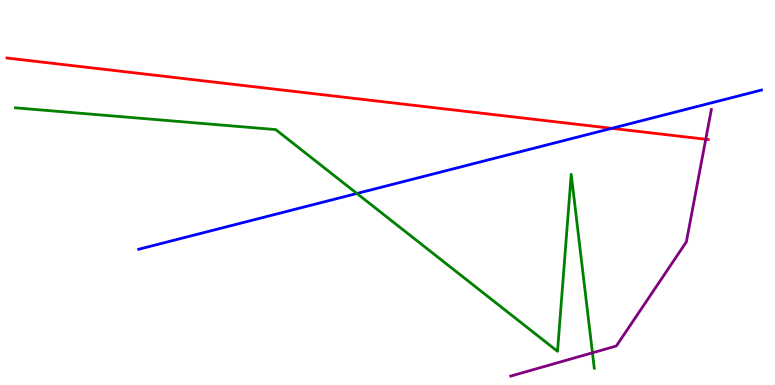[{'lines': ['blue', 'red'], 'intersections': [{'x': 7.89, 'y': 6.67}]}, {'lines': ['green', 'red'], 'intersections': []}, {'lines': ['purple', 'red'], 'intersections': [{'x': 9.11, 'y': 6.38}]}, {'lines': ['blue', 'green'], 'intersections': [{'x': 4.61, 'y': 4.97}]}, {'lines': ['blue', 'purple'], 'intersections': []}, {'lines': ['green', 'purple'], 'intersections': [{'x': 7.64, 'y': 0.836}]}]